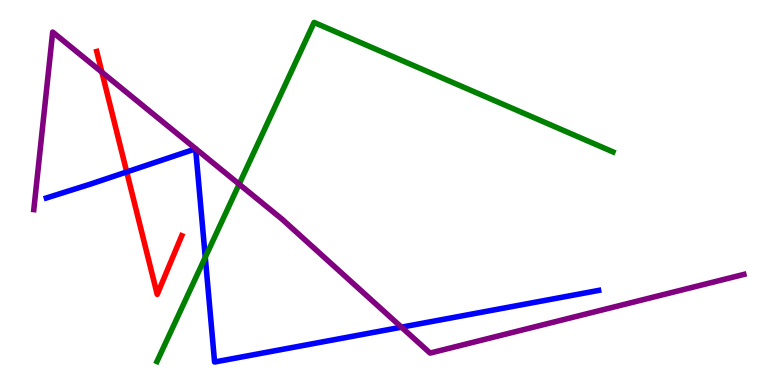[{'lines': ['blue', 'red'], 'intersections': [{'x': 1.64, 'y': 5.53}]}, {'lines': ['green', 'red'], 'intersections': []}, {'lines': ['purple', 'red'], 'intersections': [{'x': 1.31, 'y': 8.12}]}, {'lines': ['blue', 'green'], 'intersections': [{'x': 2.65, 'y': 3.32}]}, {'lines': ['blue', 'purple'], 'intersections': [{'x': 5.18, 'y': 1.5}]}, {'lines': ['green', 'purple'], 'intersections': [{'x': 3.09, 'y': 5.22}]}]